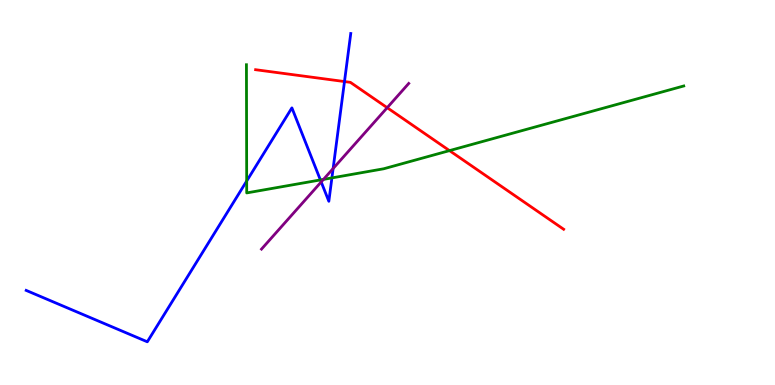[{'lines': ['blue', 'red'], 'intersections': [{'x': 4.44, 'y': 7.88}]}, {'lines': ['green', 'red'], 'intersections': [{'x': 5.8, 'y': 6.09}]}, {'lines': ['purple', 'red'], 'intersections': [{'x': 5.0, 'y': 7.2}]}, {'lines': ['blue', 'green'], 'intersections': [{'x': 3.18, 'y': 5.3}, {'x': 4.13, 'y': 5.33}, {'x': 4.28, 'y': 5.38}]}, {'lines': ['blue', 'purple'], 'intersections': [{'x': 4.14, 'y': 5.27}, {'x': 4.3, 'y': 5.62}]}, {'lines': ['green', 'purple'], 'intersections': [{'x': 4.17, 'y': 5.34}]}]